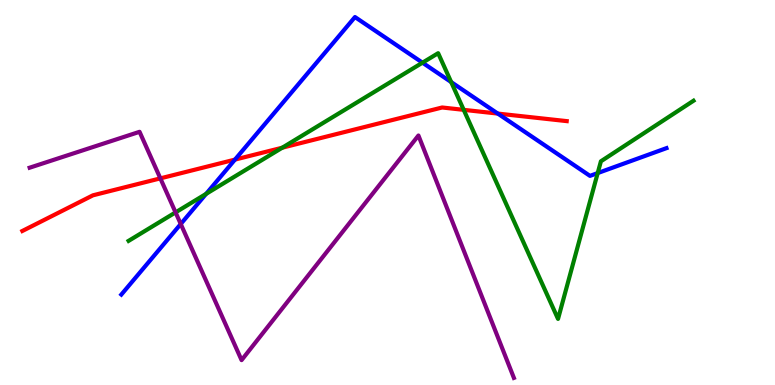[{'lines': ['blue', 'red'], 'intersections': [{'x': 3.03, 'y': 5.85}, {'x': 6.42, 'y': 7.05}]}, {'lines': ['green', 'red'], 'intersections': [{'x': 3.64, 'y': 6.16}, {'x': 5.98, 'y': 7.15}]}, {'lines': ['purple', 'red'], 'intersections': [{'x': 2.07, 'y': 5.37}]}, {'lines': ['blue', 'green'], 'intersections': [{'x': 2.66, 'y': 4.96}, {'x': 5.45, 'y': 8.37}, {'x': 5.82, 'y': 7.87}, {'x': 7.71, 'y': 5.5}]}, {'lines': ['blue', 'purple'], 'intersections': [{'x': 2.33, 'y': 4.18}]}, {'lines': ['green', 'purple'], 'intersections': [{'x': 2.27, 'y': 4.48}]}]